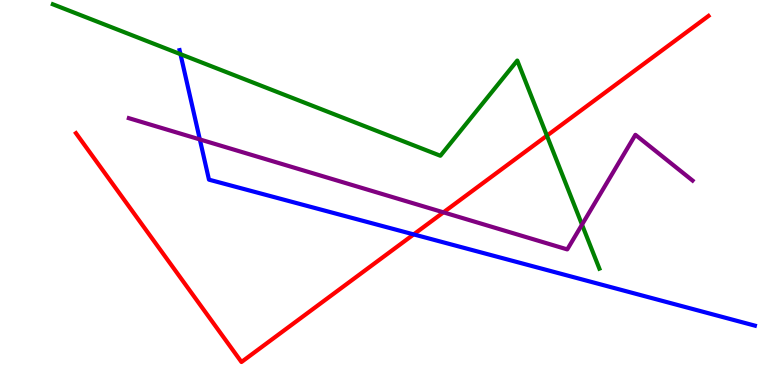[{'lines': ['blue', 'red'], 'intersections': [{'x': 5.34, 'y': 3.91}]}, {'lines': ['green', 'red'], 'intersections': [{'x': 7.06, 'y': 6.48}]}, {'lines': ['purple', 'red'], 'intersections': [{'x': 5.72, 'y': 4.48}]}, {'lines': ['blue', 'green'], 'intersections': [{'x': 2.33, 'y': 8.59}]}, {'lines': ['blue', 'purple'], 'intersections': [{'x': 2.58, 'y': 6.38}]}, {'lines': ['green', 'purple'], 'intersections': [{'x': 7.51, 'y': 4.17}]}]